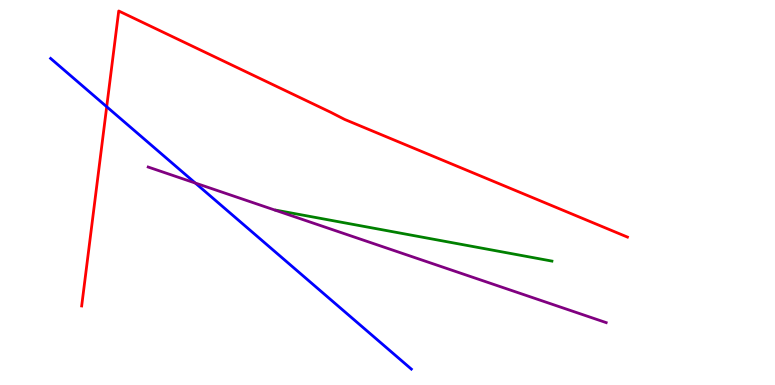[{'lines': ['blue', 'red'], 'intersections': [{'x': 1.38, 'y': 7.23}]}, {'lines': ['green', 'red'], 'intersections': []}, {'lines': ['purple', 'red'], 'intersections': []}, {'lines': ['blue', 'green'], 'intersections': []}, {'lines': ['blue', 'purple'], 'intersections': [{'x': 2.52, 'y': 5.25}]}, {'lines': ['green', 'purple'], 'intersections': []}]